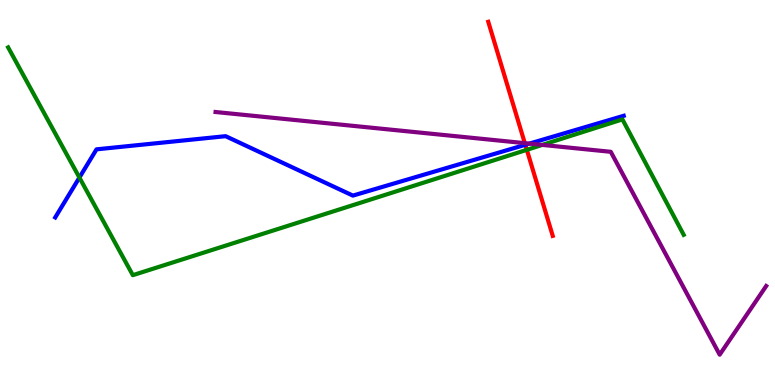[{'lines': ['blue', 'red'], 'intersections': [{'x': 6.78, 'y': 6.24}]}, {'lines': ['green', 'red'], 'intersections': [{'x': 6.8, 'y': 6.11}]}, {'lines': ['purple', 'red'], 'intersections': [{'x': 6.77, 'y': 6.28}]}, {'lines': ['blue', 'green'], 'intersections': [{'x': 1.02, 'y': 5.39}]}, {'lines': ['blue', 'purple'], 'intersections': [{'x': 6.83, 'y': 6.27}]}, {'lines': ['green', 'purple'], 'intersections': [{'x': 7.0, 'y': 6.24}]}]